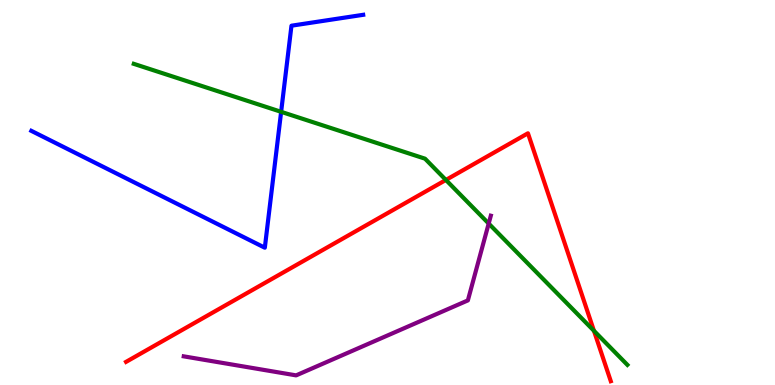[{'lines': ['blue', 'red'], 'intersections': []}, {'lines': ['green', 'red'], 'intersections': [{'x': 5.75, 'y': 5.33}, {'x': 7.66, 'y': 1.41}]}, {'lines': ['purple', 'red'], 'intersections': []}, {'lines': ['blue', 'green'], 'intersections': [{'x': 3.63, 'y': 7.1}]}, {'lines': ['blue', 'purple'], 'intersections': []}, {'lines': ['green', 'purple'], 'intersections': [{'x': 6.31, 'y': 4.19}]}]